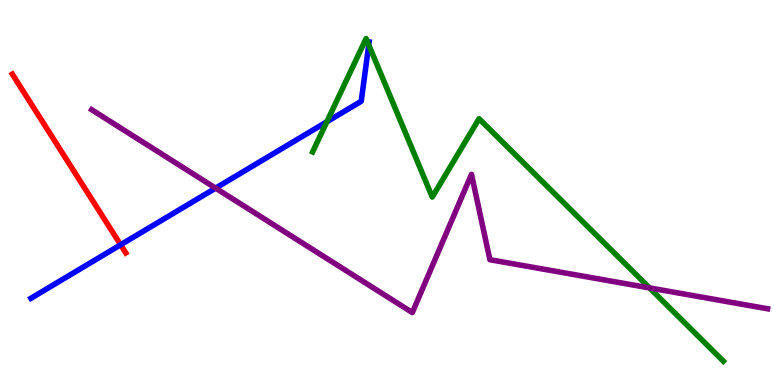[{'lines': ['blue', 'red'], 'intersections': [{'x': 1.56, 'y': 3.64}]}, {'lines': ['green', 'red'], 'intersections': []}, {'lines': ['purple', 'red'], 'intersections': []}, {'lines': ['blue', 'green'], 'intersections': [{'x': 4.22, 'y': 6.84}, {'x': 4.76, 'y': 8.83}]}, {'lines': ['blue', 'purple'], 'intersections': [{'x': 2.78, 'y': 5.11}]}, {'lines': ['green', 'purple'], 'intersections': [{'x': 8.38, 'y': 2.52}]}]